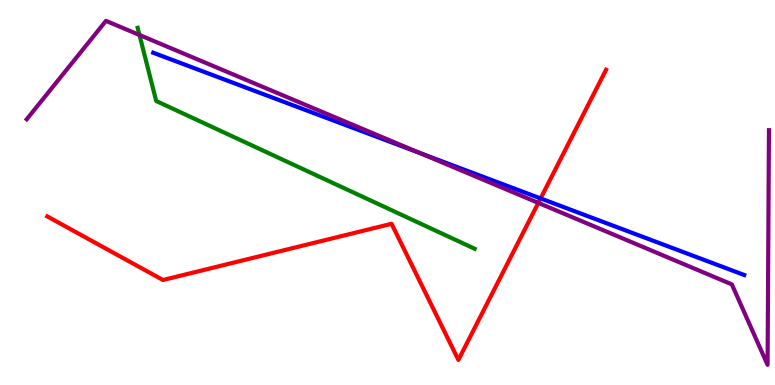[{'lines': ['blue', 'red'], 'intersections': [{'x': 6.98, 'y': 4.85}]}, {'lines': ['green', 'red'], 'intersections': []}, {'lines': ['purple', 'red'], 'intersections': [{'x': 6.95, 'y': 4.73}]}, {'lines': ['blue', 'green'], 'intersections': []}, {'lines': ['blue', 'purple'], 'intersections': [{'x': 5.42, 'y': 6.03}]}, {'lines': ['green', 'purple'], 'intersections': [{'x': 1.8, 'y': 9.09}]}]